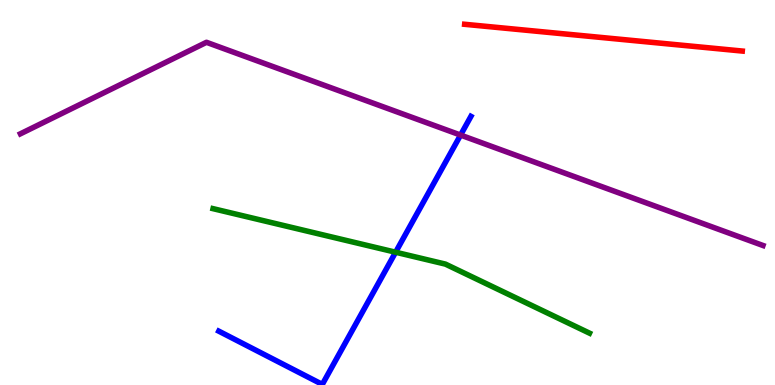[{'lines': ['blue', 'red'], 'intersections': []}, {'lines': ['green', 'red'], 'intersections': []}, {'lines': ['purple', 'red'], 'intersections': []}, {'lines': ['blue', 'green'], 'intersections': [{'x': 5.1, 'y': 3.45}]}, {'lines': ['blue', 'purple'], 'intersections': [{'x': 5.94, 'y': 6.49}]}, {'lines': ['green', 'purple'], 'intersections': []}]